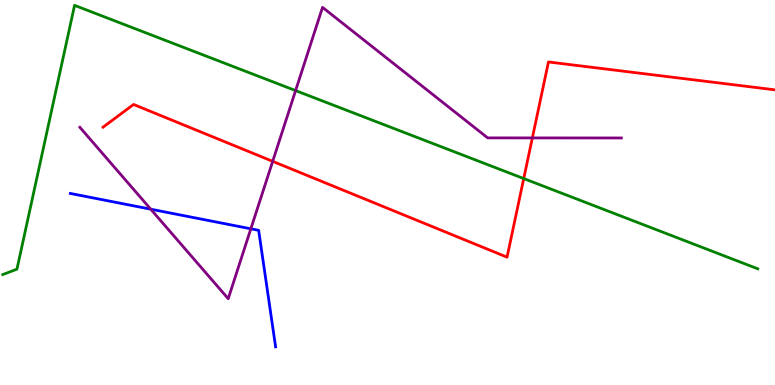[{'lines': ['blue', 'red'], 'intersections': []}, {'lines': ['green', 'red'], 'intersections': [{'x': 6.76, 'y': 5.36}]}, {'lines': ['purple', 'red'], 'intersections': [{'x': 3.52, 'y': 5.81}, {'x': 6.87, 'y': 6.42}]}, {'lines': ['blue', 'green'], 'intersections': []}, {'lines': ['blue', 'purple'], 'intersections': [{'x': 1.95, 'y': 4.57}, {'x': 3.24, 'y': 4.06}]}, {'lines': ['green', 'purple'], 'intersections': [{'x': 3.81, 'y': 7.65}]}]